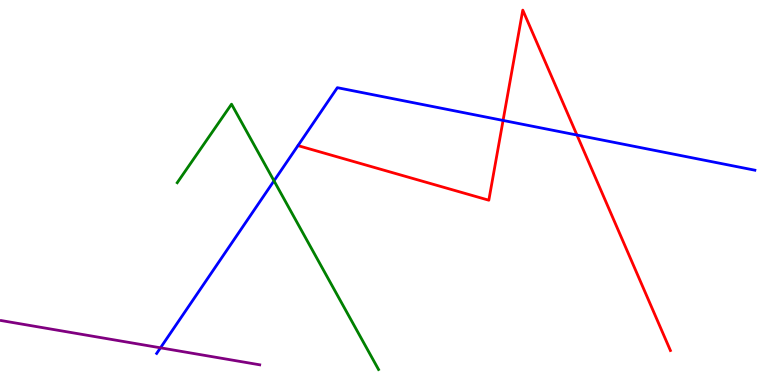[{'lines': ['blue', 'red'], 'intersections': [{'x': 6.49, 'y': 6.87}, {'x': 7.44, 'y': 6.49}]}, {'lines': ['green', 'red'], 'intersections': []}, {'lines': ['purple', 'red'], 'intersections': []}, {'lines': ['blue', 'green'], 'intersections': [{'x': 3.54, 'y': 5.3}]}, {'lines': ['blue', 'purple'], 'intersections': [{'x': 2.07, 'y': 0.966}]}, {'lines': ['green', 'purple'], 'intersections': []}]